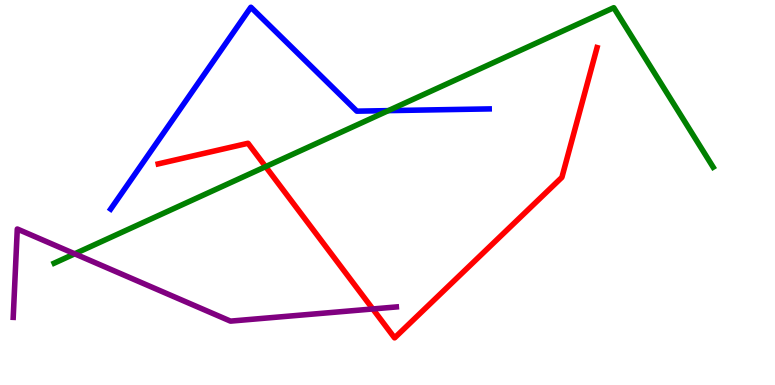[{'lines': ['blue', 'red'], 'intersections': []}, {'lines': ['green', 'red'], 'intersections': [{'x': 3.43, 'y': 5.67}]}, {'lines': ['purple', 'red'], 'intersections': [{'x': 4.81, 'y': 1.98}]}, {'lines': ['blue', 'green'], 'intersections': [{'x': 5.01, 'y': 7.13}]}, {'lines': ['blue', 'purple'], 'intersections': []}, {'lines': ['green', 'purple'], 'intersections': [{'x': 0.964, 'y': 3.41}]}]